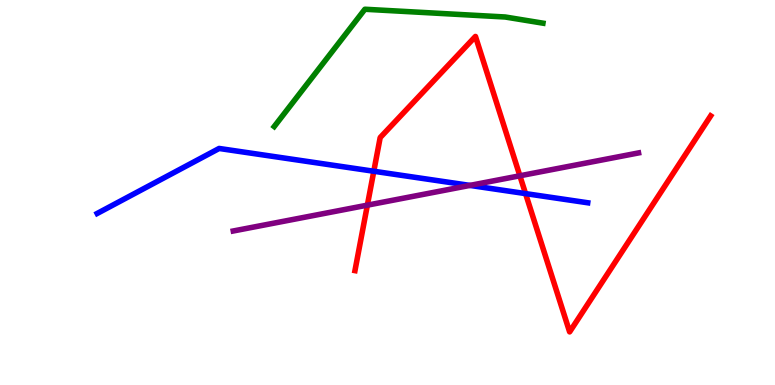[{'lines': ['blue', 'red'], 'intersections': [{'x': 4.82, 'y': 5.55}, {'x': 6.78, 'y': 4.97}]}, {'lines': ['green', 'red'], 'intersections': []}, {'lines': ['purple', 'red'], 'intersections': [{'x': 4.74, 'y': 4.67}, {'x': 6.71, 'y': 5.43}]}, {'lines': ['blue', 'green'], 'intersections': []}, {'lines': ['blue', 'purple'], 'intersections': [{'x': 6.06, 'y': 5.18}]}, {'lines': ['green', 'purple'], 'intersections': []}]